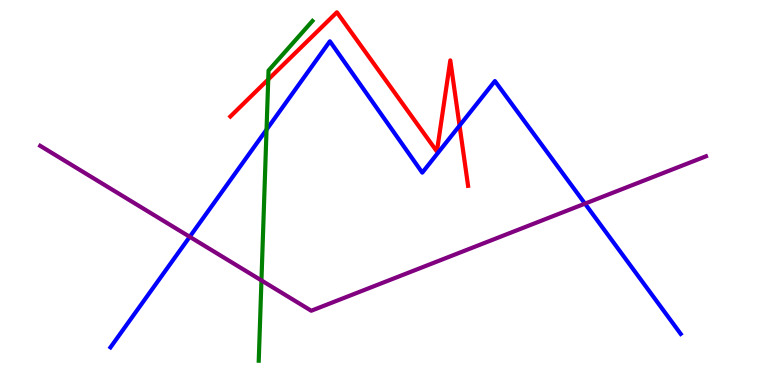[{'lines': ['blue', 'red'], 'intersections': [{'x': 5.93, 'y': 6.74}]}, {'lines': ['green', 'red'], 'intersections': [{'x': 3.46, 'y': 7.94}]}, {'lines': ['purple', 'red'], 'intersections': []}, {'lines': ['blue', 'green'], 'intersections': [{'x': 3.44, 'y': 6.63}]}, {'lines': ['blue', 'purple'], 'intersections': [{'x': 2.45, 'y': 3.85}, {'x': 7.55, 'y': 4.71}]}, {'lines': ['green', 'purple'], 'intersections': [{'x': 3.37, 'y': 2.72}]}]